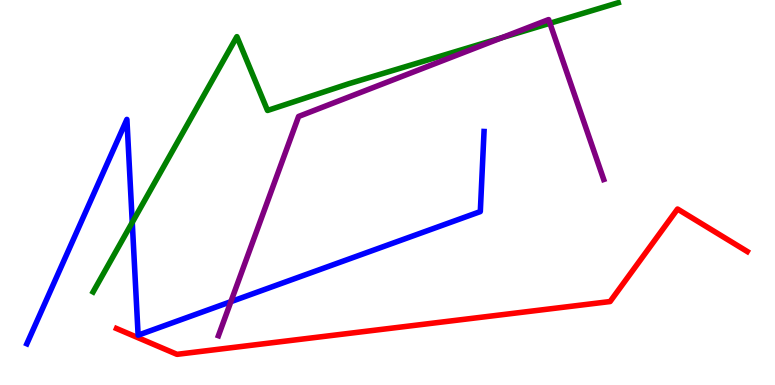[{'lines': ['blue', 'red'], 'intersections': []}, {'lines': ['green', 'red'], 'intersections': []}, {'lines': ['purple', 'red'], 'intersections': []}, {'lines': ['blue', 'green'], 'intersections': [{'x': 1.71, 'y': 4.22}]}, {'lines': ['blue', 'purple'], 'intersections': [{'x': 2.98, 'y': 2.16}]}, {'lines': ['green', 'purple'], 'intersections': [{'x': 6.47, 'y': 9.02}, {'x': 7.1, 'y': 9.4}]}]